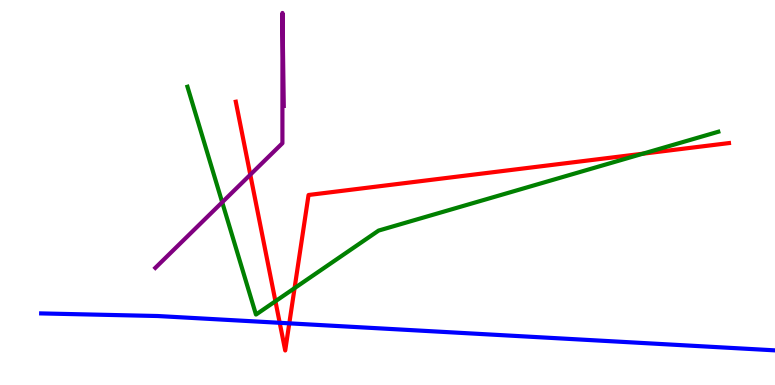[{'lines': ['blue', 'red'], 'intersections': [{'x': 3.61, 'y': 1.62}, {'x': 3.73, 'y': 1.6}]}, {'lines': ['green', 'red'], 'intersections': [{'x': 3.55, 'y': 2.18}, {'x': 3.8, 'y': 2.52}, {'x': 8.29, 'y': 6.01}]}, {'lines': ['purple', 'red'], 'intersections': [{'x': 3.23, 'y': 5.46}]}, {'lines': ['blue', 'green'], 'intersections': []}, {'lines': ['blue', 'purple'], 'intersections': []}, {'lines': ['green', 'purple'], 'intersections': [{'x': 2.87, 'y': 4.75}]}]